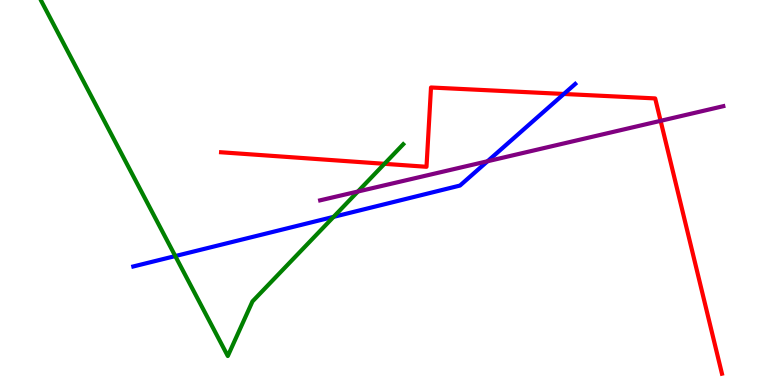[{'lines': ['blue', 'red'], 'intersections': [{'x': 7.28, 'y': 7.56}]}, {'lines': ['green', 'red'], 'intersections': [{'x': 4.96, 'y': 5.74}]}, {'lines': ['purple', 'red'], 'intersections': [{'x': 8.52, 'y': 6.86}]}, {'lines': ['blue', 'green'], 'intersections': [{'x': 2.26, 'y': 3.35}, {'x': 4.3, 'y': 4.37}]}, {'lines': ['blue', 'purple'], 'intersections': [{'x': 6.29, 'y': 5.81}]}, {'lines': ['green', 'purple'], 'intersections': [{'x': 4.62, 'y': 5.03}]}]